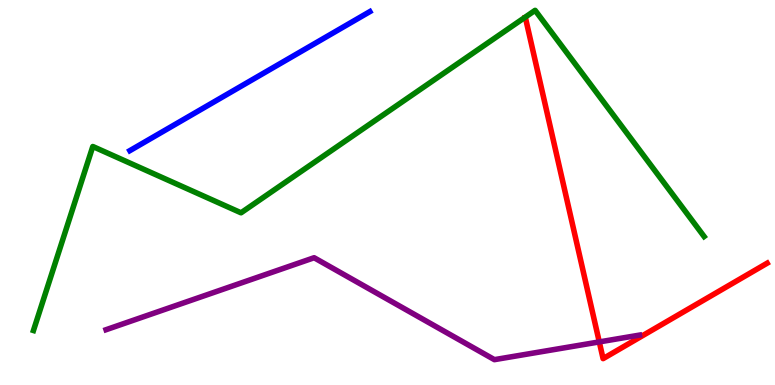[{'lines': ['blue', 'red'], 'intersections': []}, {'lines': ['green', 'red'], 'intersections': []}, {'lines': ['purple', 'red'], 'intersections': [{'x': 7.73, 'y': 1.12}]}, {'lines': ['blue', 'green'], 'intersections': []}, {'lines': ['blue', 'purple'], 'intersections': []}, {'lines': ['green', 'purple'], 'intersections': []}]